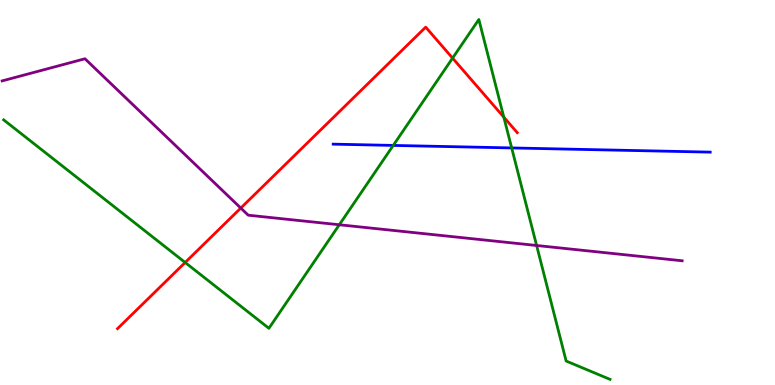[{'lines': ['blue', 'red'], 'intersections': []}, {'lines': ['green', 'red'], 'intersections': [{'x': 2.39, 'y': 3.18}, {'x': 5.84, 'y': 8.49}, {'x': 6.5, 'y': 6.96}]}, {'lines': ['purple', 'red'], 'intersections': [{'x': 3.11, 'y': 4.6}]}, {'lines': ['blue', 'green'], 'intersections': [{'x': 5.07, 'y': 6.22}, {'x': 6.6, 'y': 6.16}]}, {'lines': ['blue', 'purple'], 'intersections': []}, {'lines': ['green', 'purple'], 'intersections': [{'x': 4.38, 'y': 4.16}, {'x': 6.92, 'y': 3.62}]}]